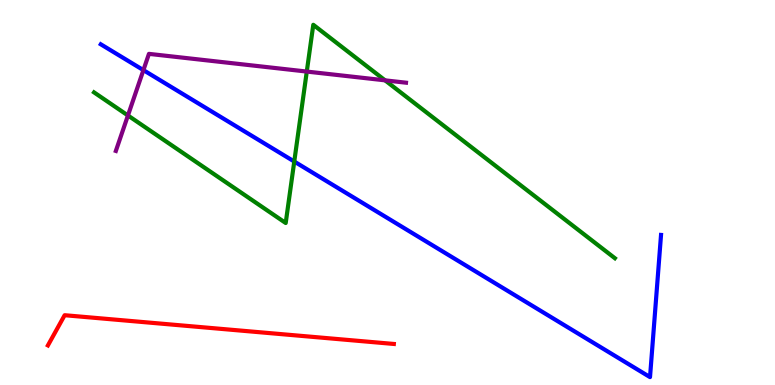[{'lines': ['blue', 'red'], 'intersections': []}, {'lines': ['green', 'red'], 'intersections': []}, {'lines': ['purple', 'red'], 'intersections': []}, {'lines': ['blue', 'green'], 'intersections': [{'x': 3.8, 'y': 5.8}]}, {'lines': ['blue', 'purple'], 'intersections': [{'x': 1.85, 'y': 8.18}]}, {'lines': ['green', 'purple'], 'intersections': [{'x': 1.65, 'y': 7.0}, {'x': 3.96, 'y': 8.14}, {'x': 4.97, 'y': 7.91}]}]